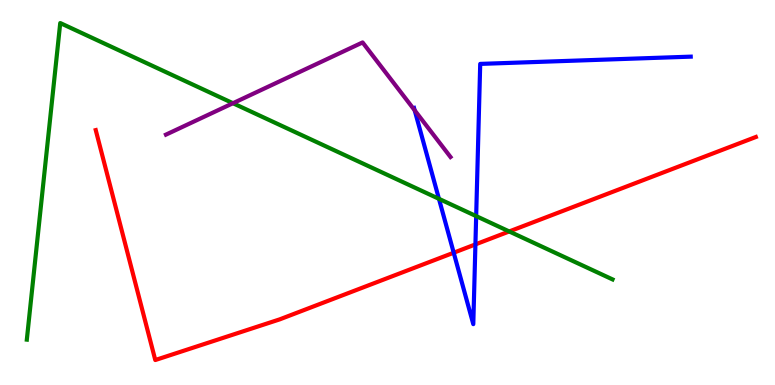[{'lines': ['blue', 'red'], 'intersections': [{'x': 5.85, 'y': 3.44}, {'x': 6.13, 'y': 3.65}]}, {'lines': ['green', 'red'], 'intersections': [{'x': 6.57, 'y': 3.99}]}, {'lines': ['purple', 'red'], 'intersections': []}, {'lines': ['blue', 'green'], 'intersections': [{'x': 5.66, 'y': 4.84}, {'x': 6.14, 'y': 4.39}]}, {'lines': ['blue', 'purple'], 'intersections': [{'x': 5.35, 'y': 7.13}]}, {'lines': ['green', 'purple'], 'intersections': [{'x': 3.01, 'y': 7.32}]}]